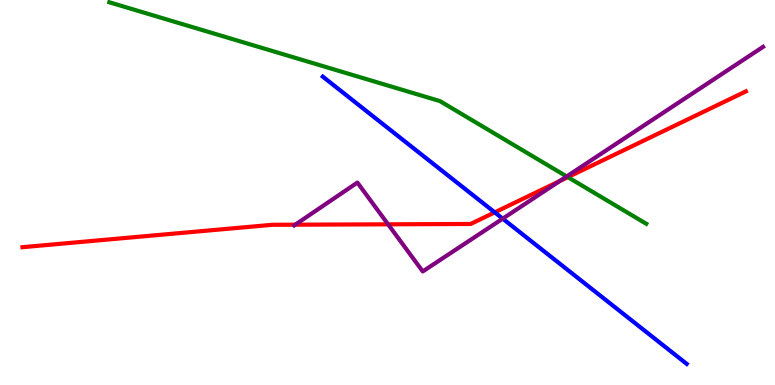[{'lines': ['blue', 'red'], 'intersections': [{'x': 6.38, 'y': 4.48}]}, {'lines': ['green', 'red'], 'intersections': [{'x': 7.33, 'y': 5.4}]}, {'lines': ['purple', 'red'], 'intersections': [{'x': 3.81, 'y': 4.16}, {'x': 5.01, 'y': 4.17}, {'x': 7.22, 'y': 5.3}]}, {'lines': ['blue', 'green'], 'intersections': []}, {'lines': ['blue', 'purple'], 'intersections': [{'x': 6.49, 'y': 4.32}]}, {'lines': ['green', 'purple'], 'intersections': [{'x': 7.31, 'y': 5.42}]}]